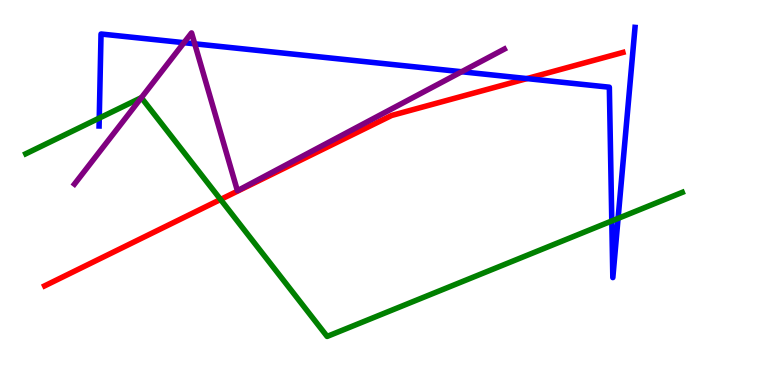[{'lines': ['blue', 'red'], 'intersections': [{'x': 6.8, 'y': 7.96}]}, {'lines': ['green', 'red'], 'intersections': [{'x': 2.85, 'y': 4.82}]}, {'lines': ['purple', 'red'], 'intersections': []}, {'lines': ['blue', 'green'], 'intersections': [{'x': 1.28, 'y': 6.93}, {'x': 7.89, 'y': 4.26}, {'x': 7.98, 'y': 4.33}]}, {'lines': ['blue', 'purple'], 'intersections': [{'x': 2.37, 'y': 8.89}, {'x': 2.51, 'y': 8.86}, {'x': 5.96, 'y': 8.14}]}, {'lines': ['green', 'purple'], 'intersections': [{'x': 1.82, 'y': 7.46}]}]